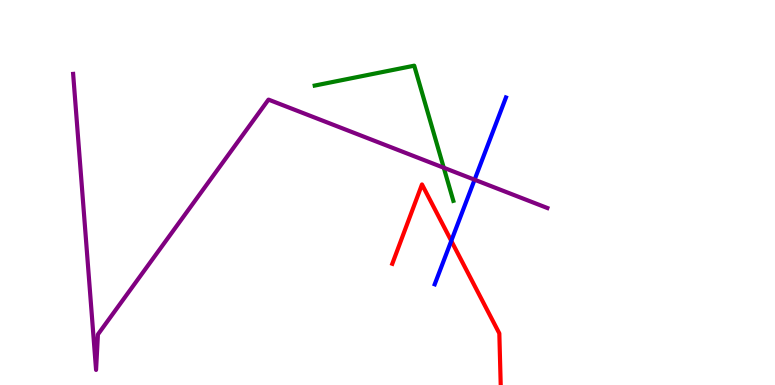[{'lines': ['blue', 'red'], 'intersections': [{'x': 5.82, 'y': 3.74}]}, {'lines': ['green', 'red'], 'intersections': []}, {'lines': ['purple', 'red'], 'intersections': []}, {'lines': ['blue', 'green'], 'intersections': []}, {'lines': ['blue', 'purple'], 'intersections': [{'x': 6.12, 'y': 5.33}]}, {'lines': ['green', 'purple'], 'intersections': [{'x': 5.73, 'y': 5.64}]}]